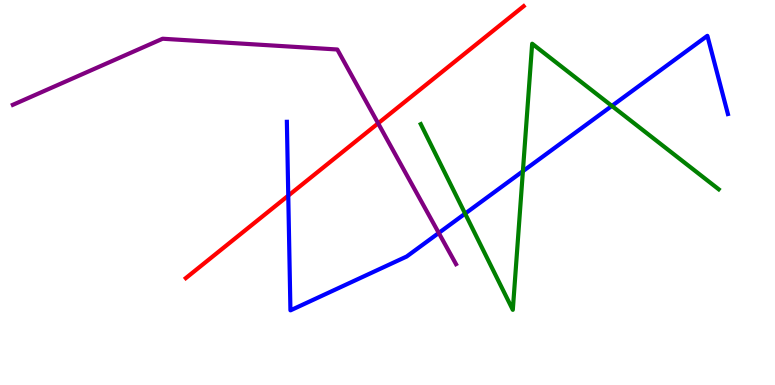[{'lines': ['blue', 'red'], 'intersections': [{'x': 3.72, 'y': 4.92}]}, {'lines': ['green', 'red'], 'intersections': []}, {'lines': ['purple', 'red'], 'intersections': [{'x': 4.88, 'y': 6.8}]}, {'lines': ['blue', 'green'], 'intersections': [{'x': 6.0, 'y': 4.45}, {'x': 6.75, 'y': 5.55}, {'x': 7.89, 'y': 7.25}]}, {'lines': ['blue', 'purple'], 'intersections': [{'x': 5.66, 'y': 3.95}]}, {'lines': ['green', 'purple'], 'intersections': []}]